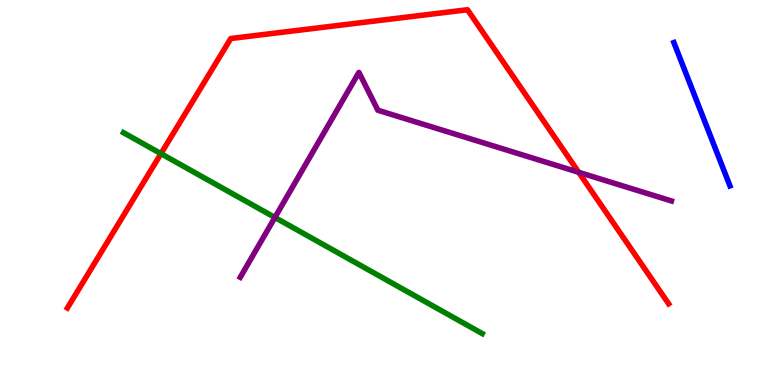[{'lines': ['blue', 'red'], 'intersections': []}, {'lines': ['green', 'red'], 'intersections': [{'x': 2.08, 'y': 6.01}]}, {'lines': ['purple', 'red'], 'intersections': [{'x': 7.47, 'y': 5.53}]}, {'lines': ['blue', 'green'], 'intersections': []}, {'lines': ['blue', 'purple'], 'intersections': []}, {'lines': ['green', 'purple'], 'intersections': [{'x': 3.55, 'y': 4.35}]}]